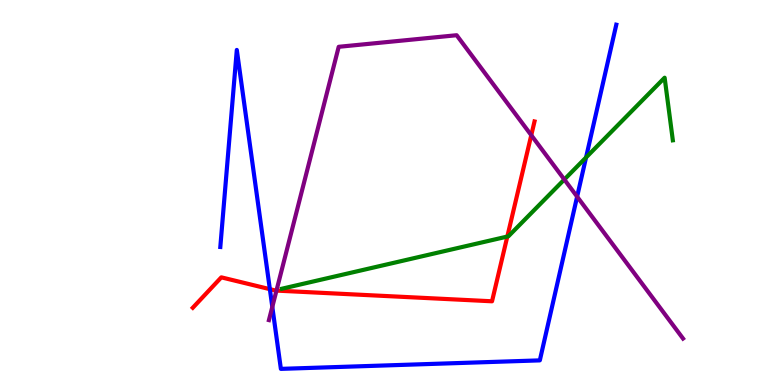[{'lines': ['blue', 'red'], 'intersections': [{'x': 3.48, 'y': 2.49}]}, {'lines': ['green', 'red'], 'intersections': [{'x': 6.55, 'y': 3.86}]}, {'lines': ['purple', 'red'], 'intersections': [{'x': 3.57, 'y': 2.45}, {'x': 6.86, 'y': 6.49}]}, {'lines': ['blue', 'green'], 'intersections': [{'x': 7.56, 'y': 5.91}]}, {'lines': ['blue', 'purple'], 'intersections': [{'x': 3.51, 'y': 2.03}, {'x': 7.45, 'y': 4.89}]}, {'lines': ['green', 'purple'], 'intersections': [{'x': 7.28, 'y': 5.34}]}]